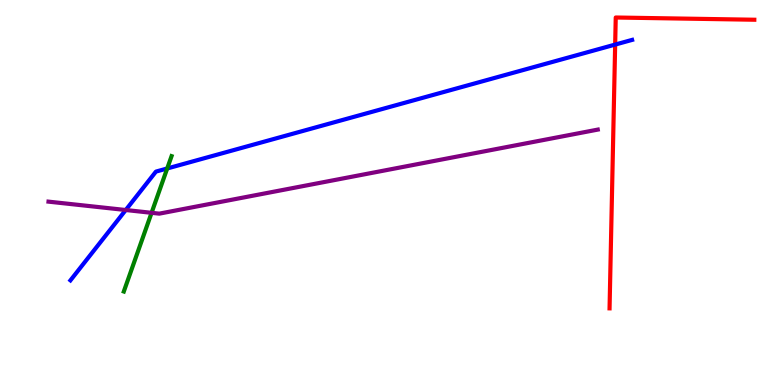[{'lines': ['blue', 'red'], 'intersections': [{'x': 7.94, 'y': 8.84}]}, {'lines': ['green', 'red'], 'intersections': []}, {'lines': ['purple', 'red'], 'intersections': []}, {'lines': ['blue', 'green'], 'intersections': [{'x': 2.16, 'y': 5.62}]}, {'lines': ['blue', 'purple'], 'intersections': [{'x': 1.62, 'y': 4.55}]}, {'lines': ['green', 'purple'], 'intersections': [{'x': 1.96, 'y': 4.47}]}]